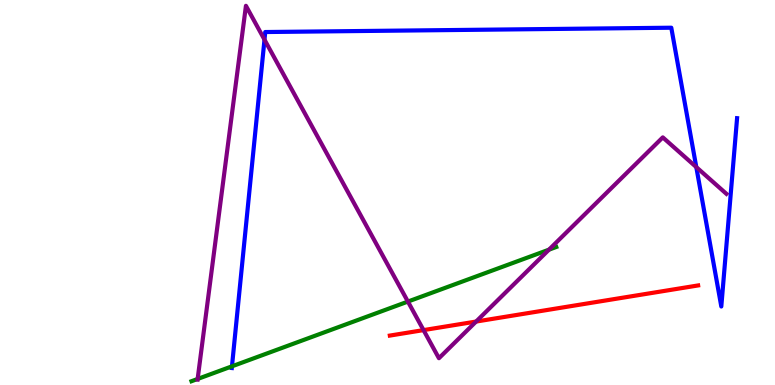[{'lines': ['blue', 'red'], 'intersections': []}, {'lines': ['green', 'red'], 'intersections': []}, {'lines': ['purple', 'red'], 'intersections': [{'x': 5.46, 'y': 1.43}, {'x': 6.14, 'y': 1.65}]}, {'lines': ['blue', 'green'], 'intersections': [{'x': 2.99, 'y': 0.485}]}, {'lines': ['blue', 'purple'], 'intersections': [{'x': 3.41, 'y': 8.97}, {'x': 8.98, 'y': 5.66}]}, {'lines': ['green', 'purple'], 'intersections': [{'x': 2.55, 'y': 0.157}, {'x': 5.26, 'y': 2.17}, {'x': 7.08, 'y': 3.52}]}]